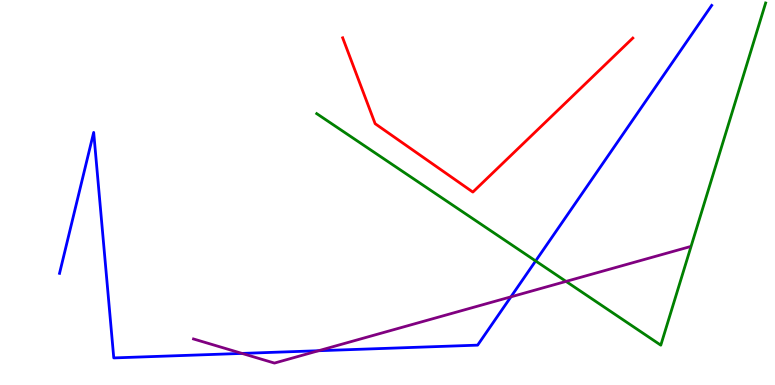[{'lines': ['blue', 'red'], 'intersections': []}, {'lines': ['green', 'red'], 'intersections': []}, {'lines': ['purple', 'red'], 'intersections': []}, {'lines': ['blue', 'green'], 'intersections': [{'x': 6.91, 'y': 3.22}]}, {'lines': ['blue', 'purple'], 'intersections': [{'x': 3.12, 'y': 0.82}, {'x': 4.11, 'y': 0.89}, {'x': 6.59, 'y': 2.29}]}, {'lines': ['green', 'purple'], 'intersections': [{'x': 7.3, 'y': 2.69}]}]